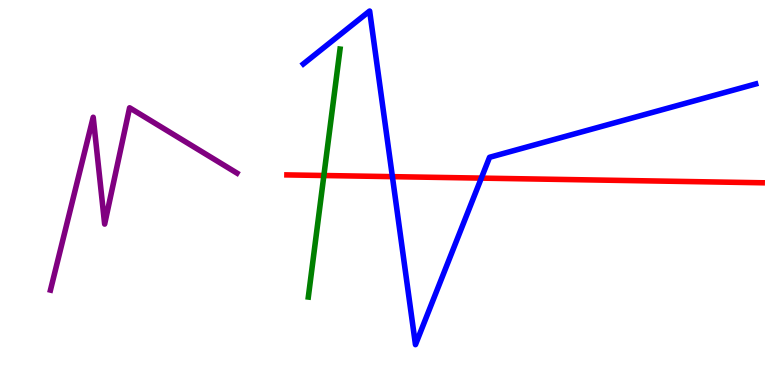[{'lines': ['blue', 'red'], 'intersections': [{'x': 5.06, 'y': 5.41}, {'x': 6.21, 'y': 5.37}]}, {'lines': ['green', 'red'], 'intersections': [{'x': 4.18, 'y': 5.44}]}, {'lines': ['purple', 'red'], 'intersections': []}, {'lines': ['blue', 'green'], 'intersections': []}, {'lines': ['blue', 'purple'], 'intersections': []}, {'lines': ['green', 'purple'], 'intersections': []}]